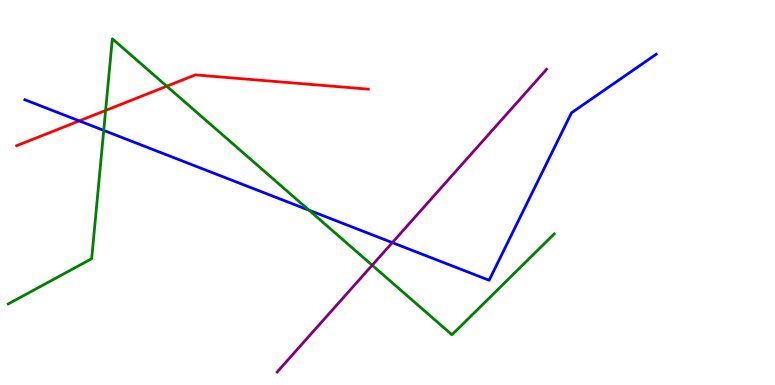[{'lines': ['blue', 'red'], 'intersections': [{'x': 1.02, 'y': 6.86}]}, {'lines': ['green', 'red'], 'intersections': [{'x': 1.36, 'y': 7.13}, {'x': 2.15, 'y': 7.76}]}, {'lines': ['purple', 'red'], 'intersections': []}, {'lines': ['blue', 'green'], 'intersections': [{'x': 1.34, 'y': 6.61}, {'x': 3.99, 'y': 4.54}]}, {'lines': ['blue', 'purple'], 'intersections': [{'x': 5.06, 'y': 3.7}]}, {'lines': ['green', 'purple'], 'intersections': [{'x': 4.8, 'y': 3.11}]}]